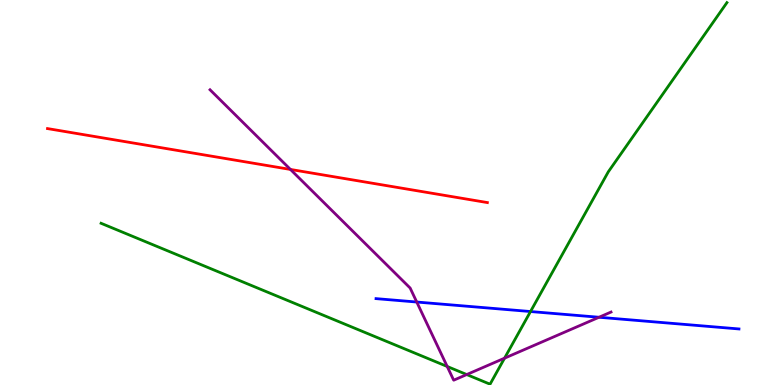[{'lines': ['blue', 'red'], 'intersections': []}, {'lines': ['green', 'red'], 'intersections': []}, {'lines': ['purple', 'red'], 'intersections': [{'x': 3.75, 'y': 5.6}]}, {'lines': ['blue', 'green'], 'intersections': [{'x': 6.85, 'y': 1.91}]}, {'lines': ['blue', 'purple'], 'intersections': [{'x': 5.38, 'y': 2.16}, {'x': 7.73, 'y': 1.76}]}, {'lines': ['green', 'purple'], 'intersections': [{'x': 5.77, 'y': 0.481}, {'x': 6.02, 'y': 0.271}, {'x': 6.51, 'y': 0.697}]}]